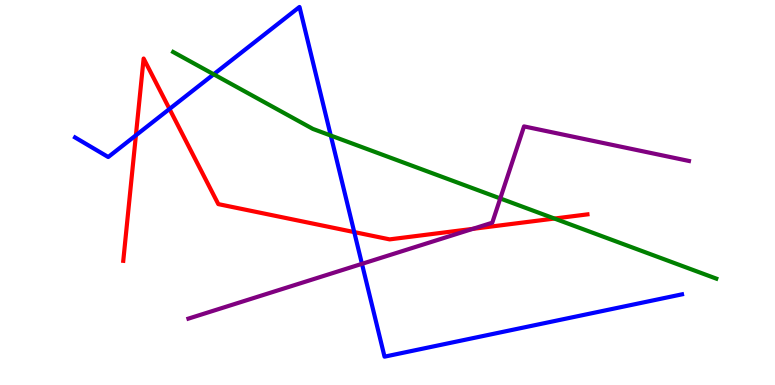[{'lines': ['blue', 'red'], 'intersections': [{'x': 1.75, 'y': 6.49}, {'x': 2.19, 'y': 7.17}, {'x': 4.57, 'y': 3.97}]}, {'lines': ['green', 'red'], 'intersections': [{'x': 7.15, 'y': 4.32}]}, {'lines': ['purple', 'red'], 'intersections': [{'x': 6.1, 'y': 4.06}]}, {'lines': ['blue', 'green'], 'intersections': [{'x': 2.76, 'y': 8.07}, {'x': 4.27, 'y': 6.48}]}, {'lines': ['blue', 'purple'], 'intersections': [{'x': 4.67, 'y': 3.15}]}, {'lines': ['green', 'purple'], 'intersections': [{'x': 6.46, 'y': 4.85}]}]